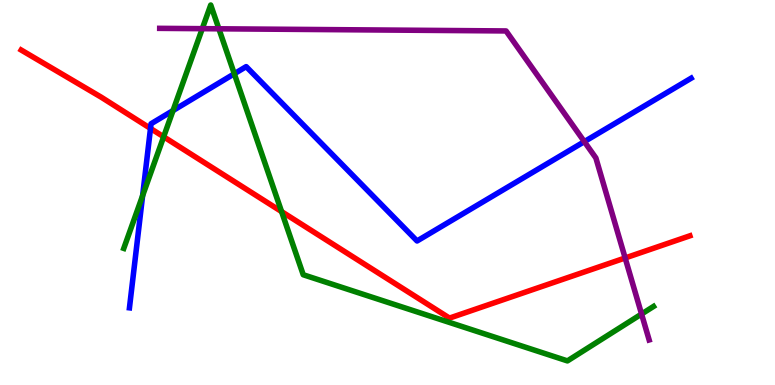[{'lines': ['blue', 'red'], 'intersections': [{'x': 1.94, 'y': 6.66}]}, {'lines': ['green', 'red'], 'intersections': [{'x': 2.11, 'y': 6.45}, {'x': 3.63, 'y': 4.5}]}, {'lines': ['purple', 'red'], 'intersections': [{'x': 8.07, 'y': 3.3}]}, {'lines': ['blue', 'green'], 'intersections': [{'x': 1.84, 'y': 4.92}, {'x': 2.23, 'y': 7.13}, {'x': 3.02, 'y': 8.08}]}, {'lines': ['blue', 'purple'], 'intersections': [{'x': 7.54, 'y': 6.32}]}, {'lines': ['green', 'purple'], 'intersections': [{'x': 2.61, 'y': 9.26}, {'x': 2.82, 'y': 9.25}, {'x': 8.28, 'y': 1.84}]}]